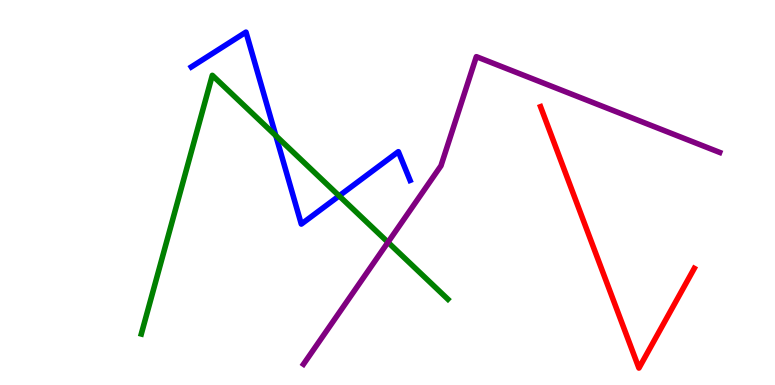[{'lines': ['blue', 'red'], 'intersections': []}, {'lines': ['green', 'red'], 'intersections': []}, {'lines': ['purple', 'red'], 'intersections': []}, {'lines': ['blue', 'green'], 'intersections': [{'x': 3.56, 'y': 6.48}, {'x': 4.38, 'y': 4.91}]}, {'lines': ['blue', 'purple'], 'intersections': []}, {'lines': ['green', 'purple'], 'intersections': [{'x': 5.01, 'y': 3.71}]}]